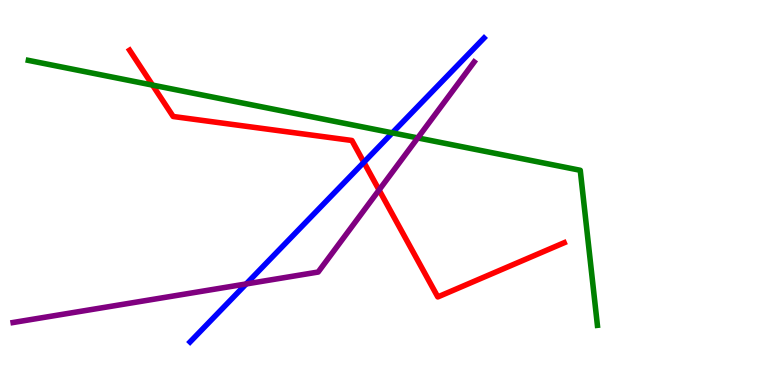[{'lines': ['blue', 'red'], 'intersections': [{'x': 4.69, 'y': 5.78}]}, {'lines': ['green', 'red'], 'intersections': [{'x': 1.97, 'y': 7.79}]}, {'lines': ['purple', 'red'], 'intersections': [{'x': 4.89, 'y': 5.06}]}, {'lines': ['blue', 'green'], 'intersections': [{'x': 5.06, 'y': 6.55}]}, {'lines': ['blue', 'purple'], 'intersections': [{'x': 3.18, 'y': 2.62}]}, {'lines': ['green', 'purple'], 'intersections': [{'x': 5.39, 'y': 6.42}]}]